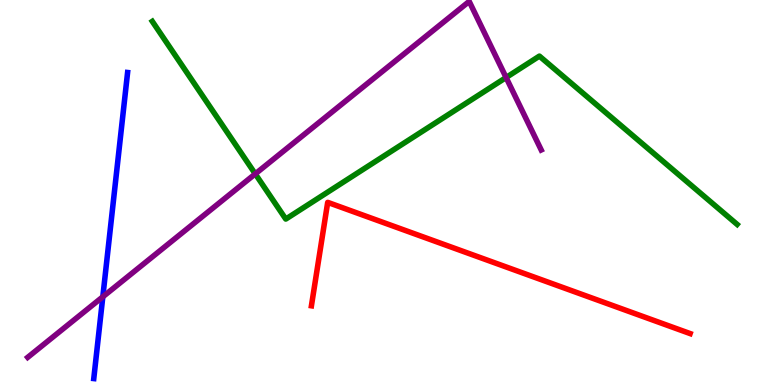[{'lines': ['blue', 'red'], 'intersections': []}, {'lines': ['green', 'red'], 'intersections': []}, {'lines': ['purple', 'red'], 'intersections': []}, {'lines': ['blue', 'green'], 'intersections': []}, {'lines': ['blue', 'purple'], 'intersections': [{'x': 1.33, 'y': 2.29}]}, {'lines': ['green', 'purple'], 'intersections': [{'x': 3.29, 'y': 5.48}, {'x': 6.53, 'y': 7.99}]}]